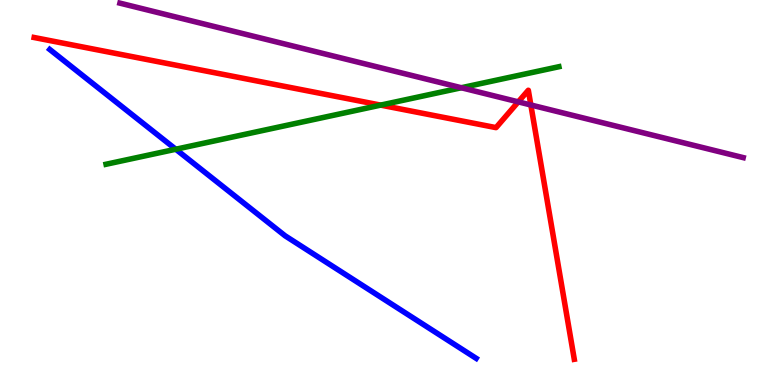[{'lines': ['blue', 'red'], 'intersections': []}, {'lines': ['green', 'red'], 'intersections': [{'x': 4.91, 'y': 7.27}]}, {'lines': ['purple', 'red'], 'intersections': [{'x': 6.69, 'y': 7.35}, {'x': 6.85, 'y': 7.27}]}, {'lines': ['blue', 'green'], 'intersections': [{'x': 2.27, 'y': 6.12}]}, {'lines': ['blue', 'purple'], 'intersections': []}, {'lines': ['green', 'purple'], 'intersections': [{'x': 5.95, 'y': 7.72}]}]